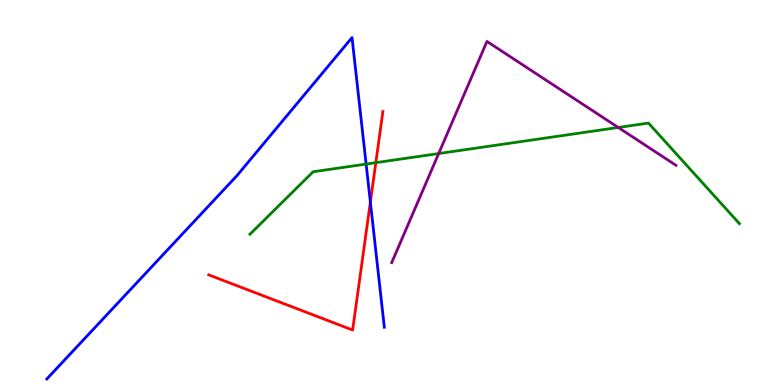[{'lines': ['blue', 'red'], 'intersections': [{'x': 4.78, 'y': 4.75}]}, {'lines': ['green', 'red'], 'intersections': [{'x': 4.85, 'y': 5.77}]}, {'lines': ['purple', 'red'], 'intersections': []}, {'lines': ['blue', 'green'], 'intersections': [{'x': 4.72, 'y': 5.74}]}, {'lines': ['blue', 'purple'], 'intersections': []}, {'lines': ['green', 'purple'], 'intersections': [{'x': 5.66, 'y': 6.01}, {'x': 7.98, 'y': 6.69}]}]